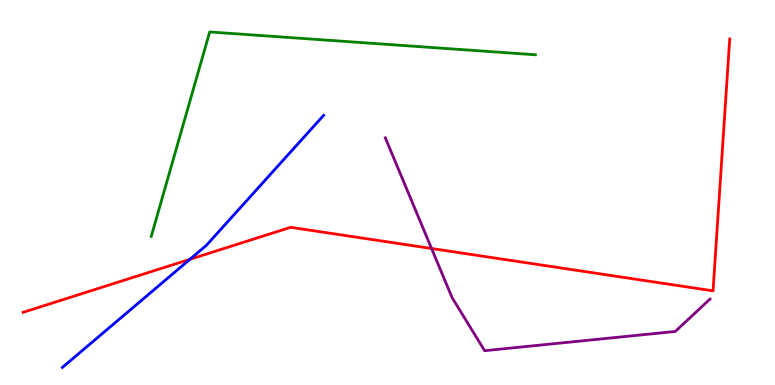[{'lines': ['blue', 'red'], 'intersections': [{'x': 2.45, 'y': 3.26}]}, {'lines': ['green', 'red'], 'intersections': []}, {'lines': ['purple', 'red'], 'intersections': [{'x': 5.57, 'y': 3.55}]}, {'lines': ['blue', 'green'], 'intersections': []}, {'lines': ['blue', 'purple'], 'intersections': []}, {'lines': ['green', 'purple'], 'intersections': []}]